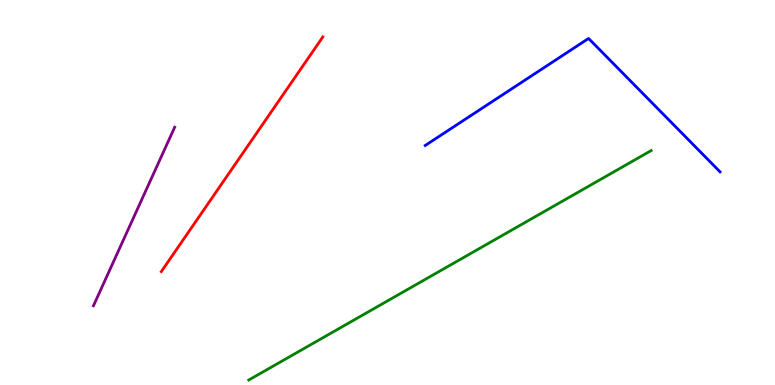[{'lines': ['blue', 'red'], 'intersections': []}, {'lines': ['green', 'red'], 'intersections': []}, {'lines': ['purple', 'red'], 'intersections': []}, {'lines': ['blue', 'green'], 'intersections': []}, {'lines': ['blue', 'purple'], 'intersections': []}, {'lines': ['green', 'purple'], 'intersections': []}]